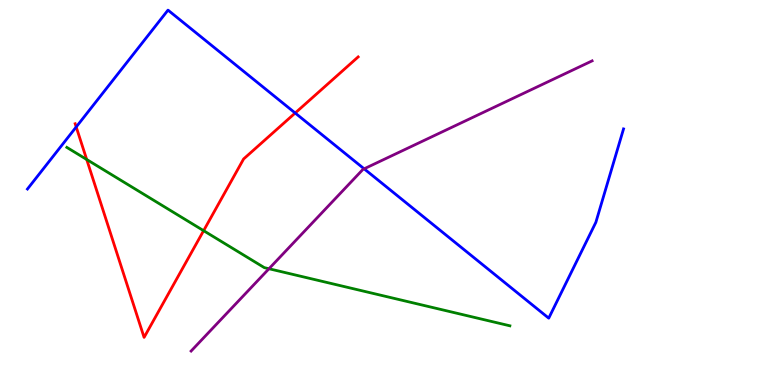[{'lines': ['blue', 'red'], 'intersections': [{'x': 0.983, 'y': 6.7}, {'x': 3.81, 'y': 7.06}]}, {'lines': ['green', 'red'], 'intersections': [{'x': 1.12, 'y': 5.86}, {'x': 2.63, 'y': 4.01}]}, {'lines': ['purple', 'red'], 'intersections': []}, {'lines': ['blue', 'green'], 'intersections': []}, {'lines': ['blue', 'purple'], 'intersections': [{'x': 4.7, 'y': 5.62}]}, {'lines': ['green', 'purple'], 'intersections': [{'x': 3.47, 'y': 3.02}]}]